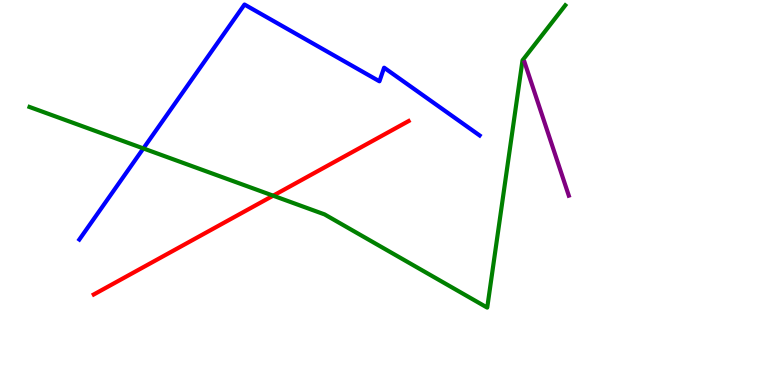[{'lines': ['blue', 'red'], 'intersections': []}, {'lines': ['green', 'red'], 'intersections': [{'x': 3.52, 'y': 4.92}]}, {'lines': ['purple', 'red'], 'intersections': []}, {'lines': ['blue', 'green'], 'intersections': [{'x': 1.85, 'y': 6.14}]}, {'lines': ['blue', 'purple'], 'intersections': []}, {'lines': ['green', 'purple'], 'intersections': []}]